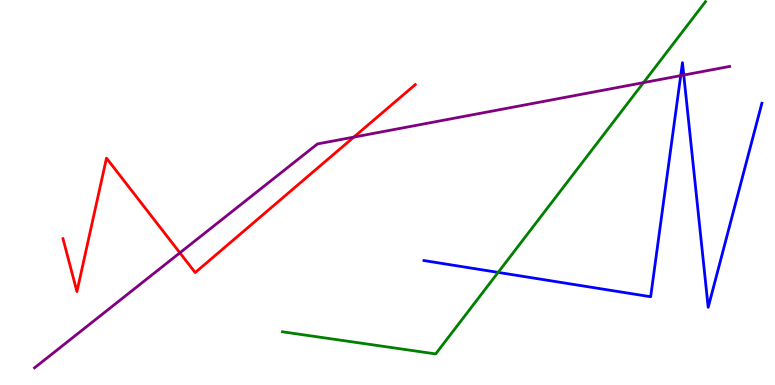[{'lines': ['blue', 'red'], 'intersections': []}, {'lines': ['green', 'red'], 'intersections': []}, {'lines': ['purple', 'red'], 'intersections': [{'x': 2.32, 'y': 3.43}, {'x': 4.57, 'y': 6.44}]}, {'lines': ['blue', 'green'], 'intersections': [{'x': 6.43, 'y': 2.92}]}, {'lines': ['blue', 'purple'], 'intersections': [{'x': 8.78, 'y': 8.04}, {'x': 8.82, 'y': 8.05}]}, {'lines': ['green', 'purple'], 'intersections': [{'x': 8.3, 'y': 7.85}]}]